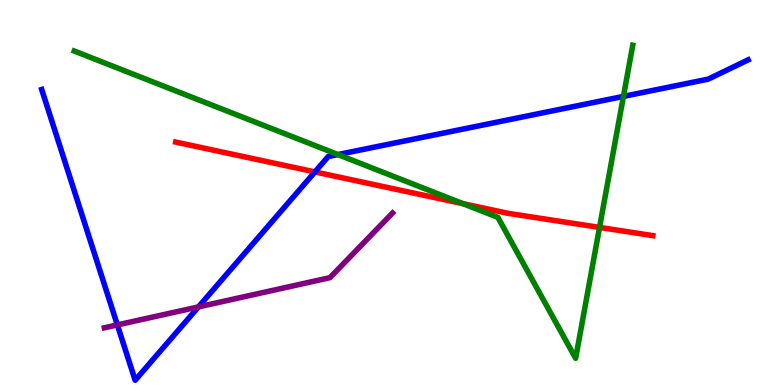[{'lines': ['blue', 'red'], 'intersections': [{'x': 4.06, 'y': 5.53}]}, {'lines': ['green', 'red'], 'intersections': [{'x': 5.97, 'y': 4.71}, {'x': 7.74, 'y': 4.09}]}, {'lines': ['purple', 'red'], 'intersections': []}, {'lines': ['blue', 'green'], 'intersections': [{'x': 4.36, 'y': 5.99}, {'x': 8.04, 'y': 7.5}]}, {'lines': ['blue', 'purple'], 'intersections': [{'x': 1.51, 'y': 1.56}, {'x': 2.56, 'y': 2.03}]}, {'lines': ['green', 'purple'], 'intersections': []}]